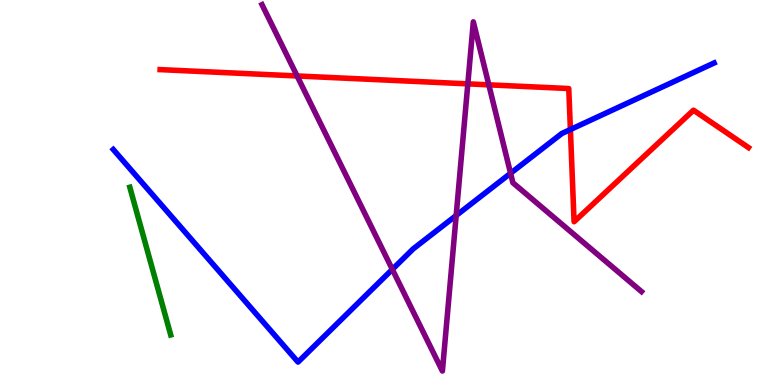[{'lines': ['blue', 'red'], 'intersections': [{'x': 7.36, 'y': 6.64}]}, {'lines': ['green', 'red'], 'intersections': []}, {'lines': ['purple', 'red'], 'intersections': [{'x': 3.83, 'y': 8.03}, {'x': 6.04, 'y': 7.82}, {'x': 6.31, 'y': 7.8}]}, {'lines': ['blue', 'green'], 'intersections': []}, {'lines': ['blue', 'purple'], 'intersections': [{'x': 5.06, 'y': 3.0}, {'x': 5.89, 'y': 4.4}, {'x': 6.59, 'y': 5.5}]}, {'lines': ['green', 'purple'], 'intersections': []}]